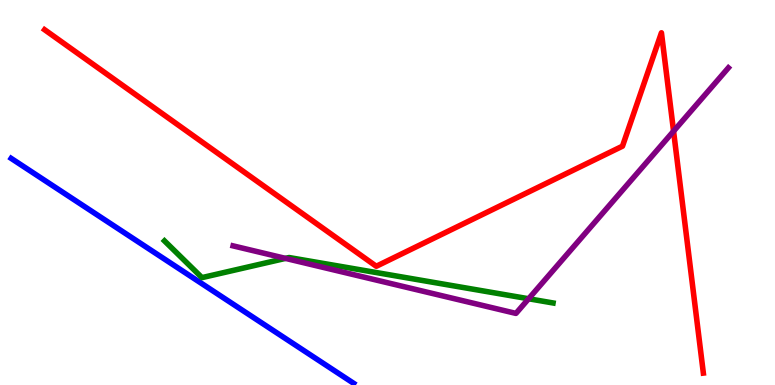[{'lines': ['blue', 'red'], 'intersections': []}, {'lines': ['green', 'red'], 'intersections': []}, {'lines': ['purple', 'red'], 'intersections': [{'x': 8.69, 'y': 6.59}]}, {'lines': ['blue', 'green'], 'intersections': []}, {'lines': ['blue', 'purple'], 'intersections': []}, {'lines': ['green', 'purple'], 'intersections': [{'x': 3.68, 'y': 3.29}, {'x': 6.82, 'y': 2.24}]}]